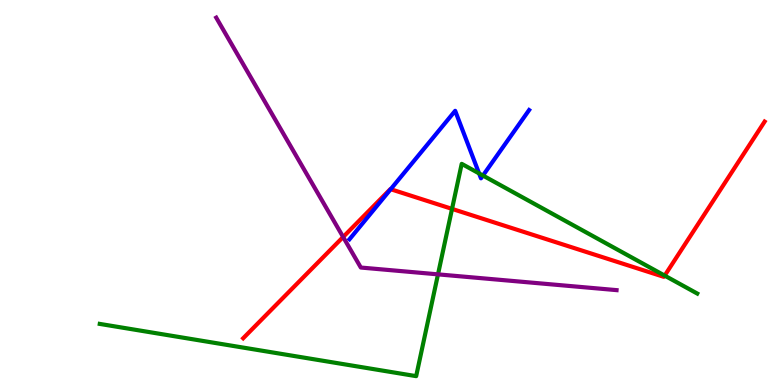[{'lines': ['blue', 'red'], 'intersections': [{'x': 5.04, 'y': 5.09}]}, {'lines': ['green', 'red'], 'intersections': [{'x': 5.83, 'y': 4.57}, {'x': 8.58, 'y': 2.84}]}, {'lines': ['purple', 'red'], 'intersections': [{'x': 4.43, 'y': 3.84}]}, {'lines': ['blue', 'green'], 'intersections': [{'x': 6.18, 'y': 5.5}, {'x': 6.23, 'y': 5.44}]}, {'lines': ['blue', 'purple'], 'intersections': []}, {'lines': ['green', 'purple'], 'intersections': [{'x': 5.65, 'y': 2.87}]}]